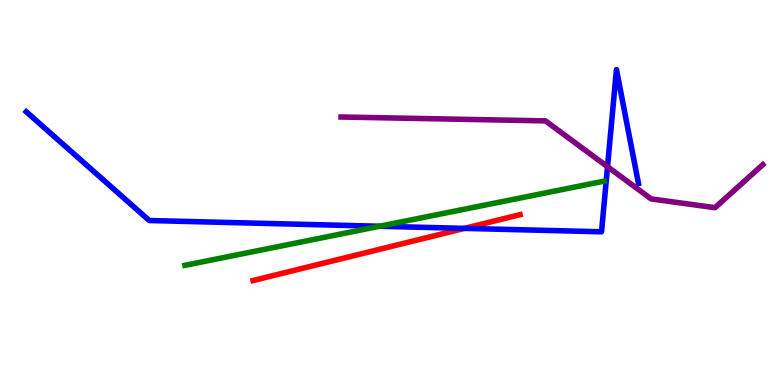[{'lines': ['blue', 'red'], 'intersections': [{'x': 5.99, 'y': 4.07}]}, {'lines': ['green', 'red'], 'intersections': []}, {'lines': ['purple', 'red'], 'intersections': []}, {'lines': ['blue', 'green'], 'intersections': [{'x': 4.9, 'y': 4.12}]}, {'lines': ['blue', 'purple'], 'intersections': [{'x': 7.84, 'y': 5.67}]}, {'lines': ['green', 'purple'], 'intersections': []}]